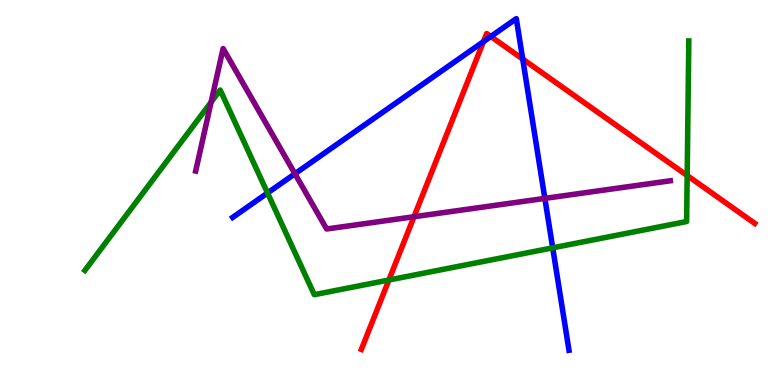[{'lines': ['blue', 'red'], 'intersections': [{'x': 6.24, 'y': 8.92}, {'x': 6.33, 'y': 9.05}, {'x': 6.74, 'y': 8.47}]}, {'lines': ['green', 'red'], 'intersections': [{'x': 5.02, 'y': 2.73}, {'x': 8.87, 'y': 5.44}]}, {'lines': ['purple', 'red'], 'intersections': [{'x': 5.34, 'y': 4.37}]}, {'lines': ['blue', 'green'], 'intersections': [{'x': 3.45, 'y': 4.99}, {'x': 7.13, 'y': 3.56}]}, {'lines': ['blue', 'purple'], 'intersections': [{'x': 3.81, 'y': 5.49}, {'x': 7.03, 'y': 4.85}]}, {'lines': ['green', 'purple'], 'intersections': [{'x': 2.72, 'y': 7.35}]}]